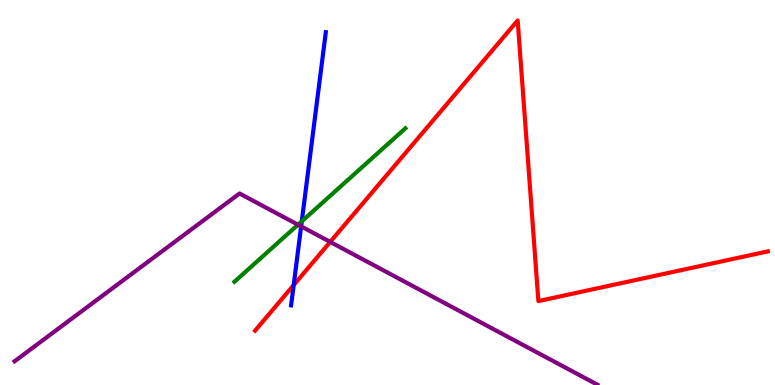[{'lines': ['blue', 'red'], 'intersections': [{'x': 3.79, 'y': 2.6}]}, {'lines': ['green', 'red'], 'intersections': []}, {'lines': ['purple', 'red'], 'intersections': [{'x': 4.26, 'y': 3.72}]}, {'lines': ['blue', 'green'], 'intersections': [{'x': 3.89, 'y': 4.25}]}, {'lines': ['blue', 'purple'], 'intersections': [{'x': 3.89, 'y': 4.12}]}, {'lines': ['green', 'purple'], 'intersections': [{'x': 3.85, 'y': 4.16}]}]